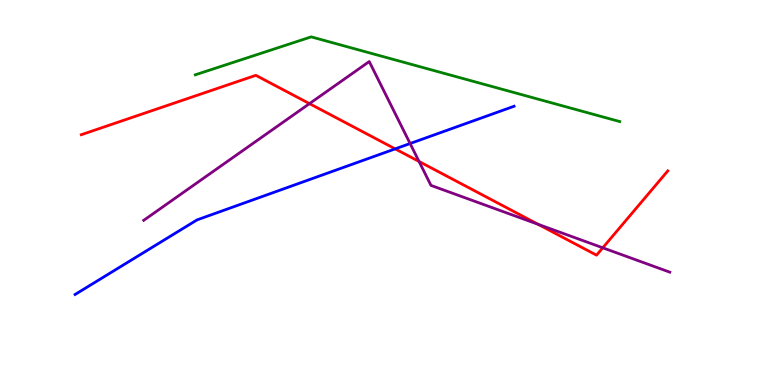[{'lines': ['blue', 'red'], 'intersections': [{'x': 5.1, 'y': 6.13}]}, {'lines': ['green', 'red'], 'intersections': []}, {'lines': ['purple', 'red'], 'intersections': [{'x': 3.99, 'y': 7.31}, {'x': 5.41, 'y': 5.81}, {'x': 6.94, 'y': 4.17}, {'x': 7.78, 'y': 3.56}]}, {'lines': ['blue', 'green'], 'intersections': []}, {'lines': ['blue', 'purple'], 'intersections': [{'x': 5.29, 'y': 6.27}]}, {'lines': ['green', 'purple'], 'intersections': []}]